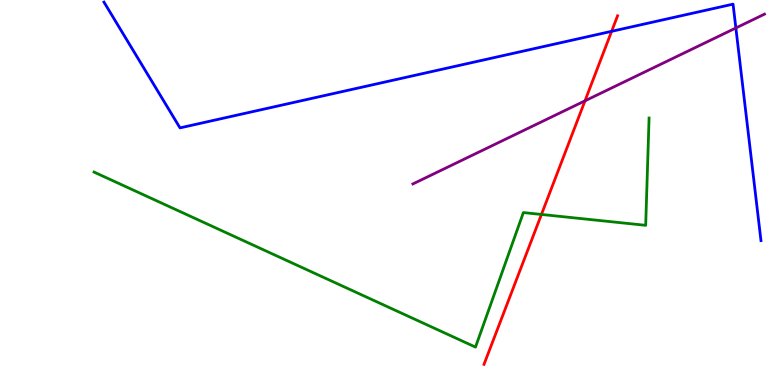[{'lines': ['blue', 'red'], 'intersections': [{'x': 7.89, 'y': 9.19}]}, {'lines': ['green', 'red'], 'intersections': [{'x': 6.99, 'y': 4.43}]}, {'lines': ['purple', 'red'], 'intersections': [{'x': 7.55, 'y': 7.38}]}, {'lines': ['blue', 'green'], 'intersections': []}, {'lines': ['blue', 'purple'], 'intersections': [{'x': 9.5, 'y': 9.27}]}, {'lines': ['green', 'purple'], 'intersections': []}]